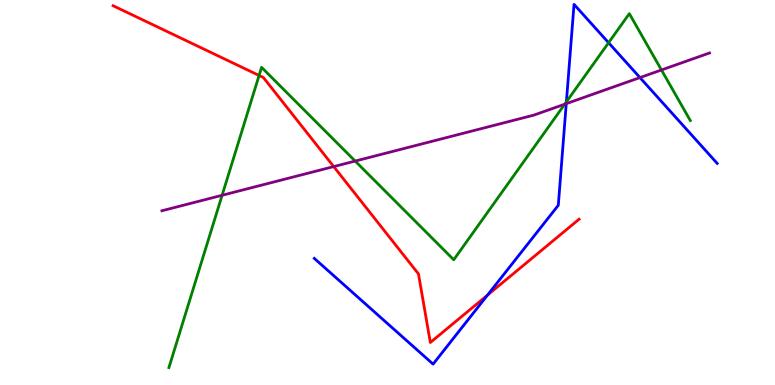[{'lines': ['blue', 'red'], 'intersections': [{'x': 6.29, 'y': 2.33}]}, {'lines': ['green', 'red'], 'intersections': [{'x': 3.34, 'y': 8.04}]}, {'lines': ['purple', 'red'], 'intersections': [{'x': 4.31, 'y': 5.67}]}, {'lines': ['blue', 'green'], 'intersections': [{'x': 7.31, 'y': 7.35}, {'x': 7.85, 'y': 8.89}]}, {'lines': ['blue', 'purple'], 'intersections': [{'x': 7.31, 'y': 7.31}, {'x': 8.26, 'y': 7.98}]}, {'lines': ['green', 'purple'], 'intersections': [{'x': 2.87, 'y': 4.93}, {'x': 4.58, 'y': 5.82}, {'x': 7.29, 'y': 7.29}, {'x': 8.54, 'y': 8.18}]}]